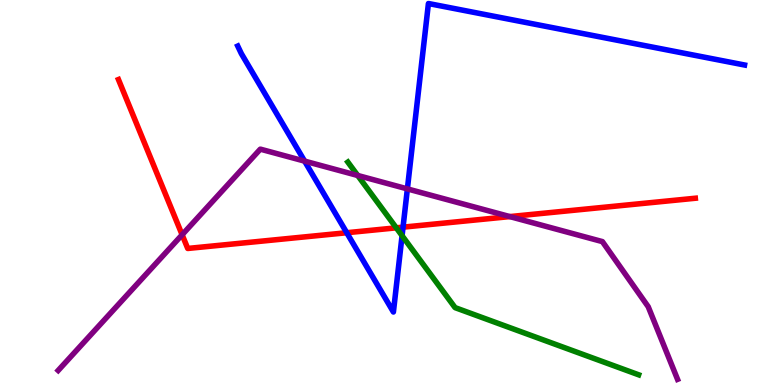[{'lines': ['blue', 'red'], 'intersections': [{'x': 4.47, 'y': 3.96}, {'x': 5.2, 'y': 4.1}]}, {'lines': ['green', 'red'], 'intersections': [{'x': 5.11, 'y': 4.08}]}, {'lines': ['purple', 'red'], 'intersections': [{'x': 2.35, 'y': 3.9}, {'x': 6.58, 'y': 4.37}]}, {'lines': ['blue', 'green'], 'intersections': [{'x': 5.19, 'y': 3.88}]}, {'lines': ['blue', 'purple'], 'intersections': [{'x': 3.93, 'y': 5.82}, {'x': 5.26, 'y': 5.09}]}, {'lines': ['green', 'purple'], 'intersections': [{'x': 4.62, 'y': 5.44}]}]